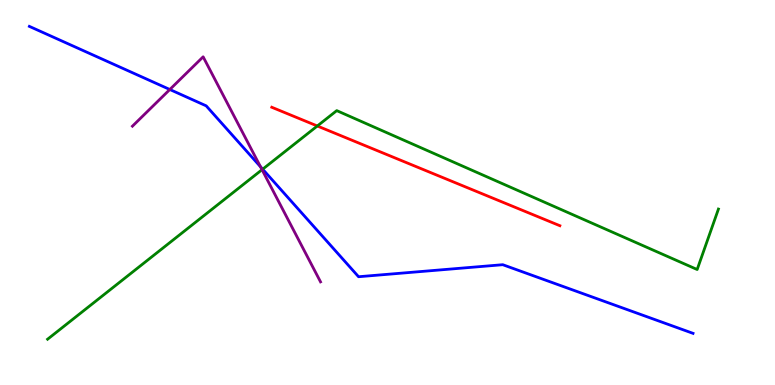[{'lines': ['blue', 'red'], 'intersections': []}, {'lines': ['green', 'red'], 'intersections': [{'x': 4.09, 'y': 6.73}]}, {'lines': ['purple', 'red'], 'intersections': []}, {'lines': ['blue', 'green'], 'intersections': [{'x': 3.39, 'y': 5.61}]}, {'lines': ['blue', 'purple'], 'intersections': [{'x': 2.19, 'y': 7.68}, {'x': 3.36, 'y': 5.67}]}, {'lines': ['green', 'purple'], 'intersections': [{'x': 3.38, 'y': 5.59}]}]